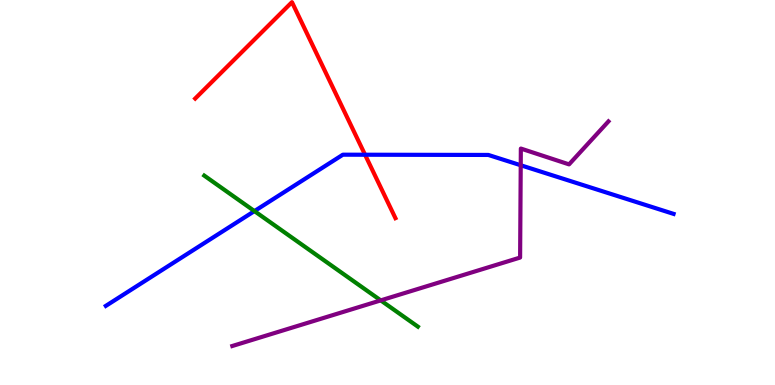[{'lines': ['blue', 'red'], 'intersections': [{'x': 4.71, 'y': 5.98}]}, {'lines': ['green', 'red'], 'intersections': []}, {'lines': ['purple', 'red'], 'intersections': []}, {'lines': ['blue', 'green'], 'intersections': [{'x': 3.28, 'y': 4.52}]}, {'lines': ['blue', 'purple'], 'intersections': [{'x': 6.72, 'y': 5.71}]}, {'lines': ['green', 'purple'], 'intersections': [{'x': 4.91, 'y': 2.2}]}]